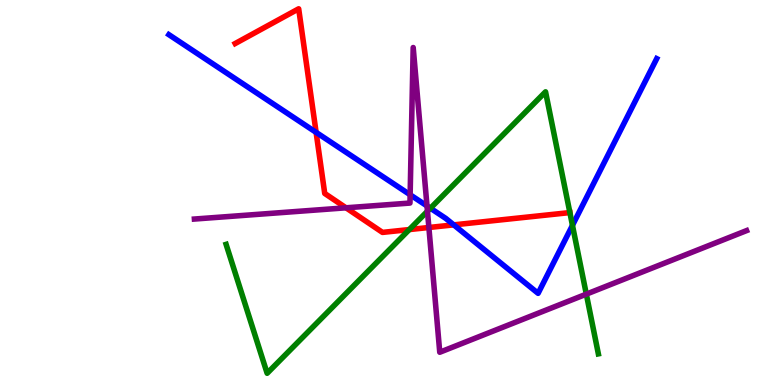[{'lines': ['blue', 'red'], 'intersections': [{'x': 4.08, 'y': 6.56}, {'x': 5.85, 'y': 4.16}]}, {'lines': ['green', 'red'], 'intersections': [{'x': 5.28, 'y': 4.04}, {'x': 7.35, 'y': 4.48}]}, {'lines': ['purple', 'red'], 'intersections': [{'x': 4.46, 'y': 4.6}, {'x': 5.53, 'y': 4.09}]}, {'lines': ['blue', 'green'], 'intersections': [{'x': 5.55, 'y': 4.59}, {'x': 7.39, 'y': 4.15}]}, {'lines': ['blue', 'purple'], 'intersections': [{'x': 5.29, 'y': 4.94}, {'x': 5.51, 'y': 4.65}]}, {'lines': ['green', 'purple'], 'intersections': [{'x': 5.52, 'y': 4.51}, {'x': 7.57, 'y': 2.36}]}]